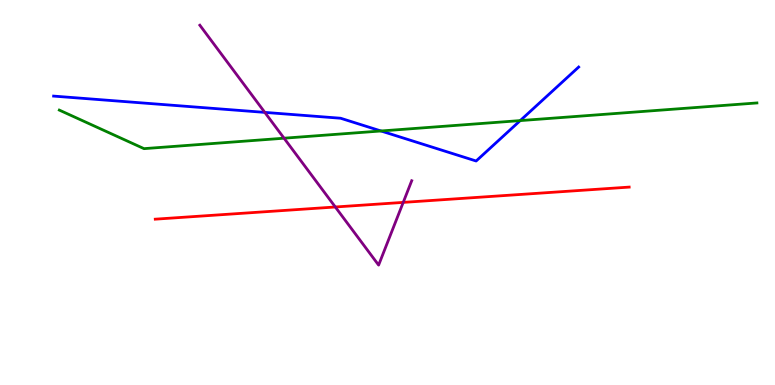[{'lines': ['blue', 'red'], 'intersections': []}, {'lines': ['green', 'red'], 'intersections': []}, {'lines': ['purple', 'red'], 'intersections': [{'x': 4.33, 'y': 4.62}, {'x': 5.2, 'y': 4.74}]}, {'lines': ['blue', 'green'], 'intersections': [{'x': 4.92, 'y': 6.6}, {'x': 6.71, 'y': 6.87}]}, {'lines': ['blue', 'purple'], 'intersections': [{'x': 3.42, 'y': 7.08}]}, {'lines': ['green', 'purple'], 'intersections': [{'x': 3.67, 'y': 6.41}]}]